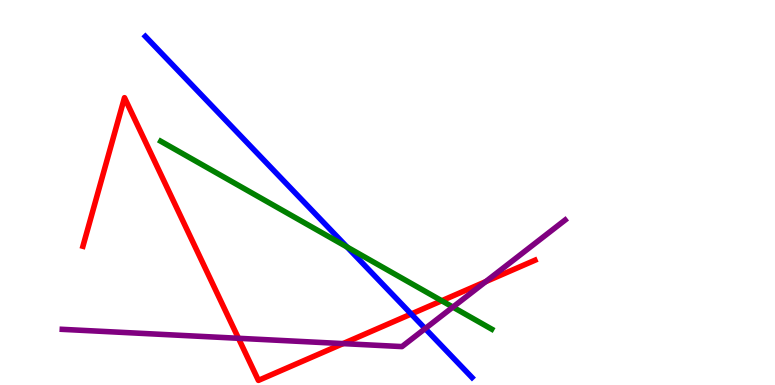[{'lines': ['blue', 'red'], 'intersections': [{'x': 5.31, 'y': 1.84}]}, {'lines': ['green', 'red'], 'intersections': [{'x': 5.7, 'y': 2.19}]}, {'lines': ['purple', 'red'], 'intersections': [{'x': 3.08, 'y': 1.21}, {'x': 4.43, 'y': 1.08}, {'x': 6.27, 'y': 2.68}]}, {'lines': ['blue', 'green'], 'intersections': [{'x': 4.48, 'y': 3.58}]}, {'lines': ['blue', 'purple'], 'intersections': [{'x': 5.49, 'y': 1.47}]}, {'lines': ['green', 'purple'], 'intersections': [{'x': 5.84, 'y': 2.02}]}]